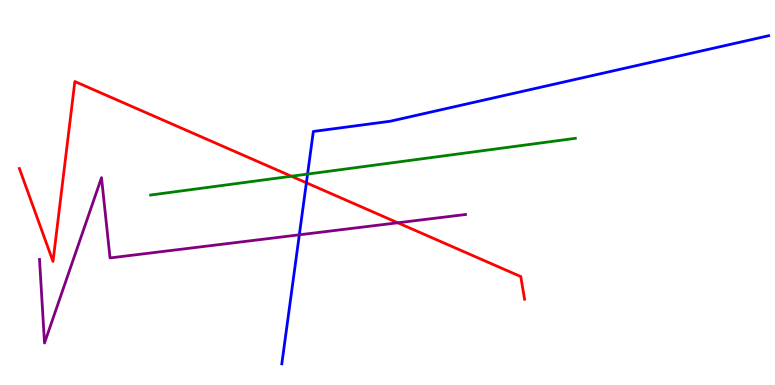[{'lines': ['blue', 'red'], 'intersections': [{'x': 3.95, 'y': 5.25}]}, {'lines': ['green', 'red'], 'intersections': [{'x': 3.76, 'y': 5.42}]}, {'lines': ['purple', 'red'], 'intersections': [{'x': 5.13, 'y': 4.21}]}, {'lines': ['blue', 'green'], 'intersections': [{'x': 3.97, 'y': 5.48}]}, {'lines': ['blue', 'purple'], 'intersections': [{'x': 3.86, 'y': 3.9}]}, {'lines': ['green', 'purple'], 'intersections': []}]